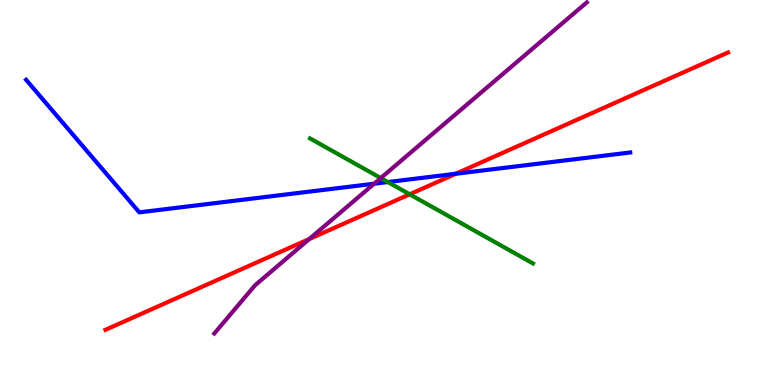[{'lines': ['blue', 'red'], 'intersections': [{'x': 5.88, 'y': 5.49}]}, {'lines': ['green', 'red'], 'intersections': [{'x': 5.29, 'y': 4.95}]}, {'lines': ['purple', 'red'], 'intersections': [{'x': 3.99, 'y': 3.79}]}, {'lines': ['blue', 'green'], 'intersections': [{'x': 5.0, 'y': 5.27}]}, {'lines': ['blue', 'purple'], 'intersections': [{'x': 4.83, 'y': 5.23}]}, {'lines': ['green', 'purple'], 'intersections': [{'x': 4.91, 'y': 5.37}]}]